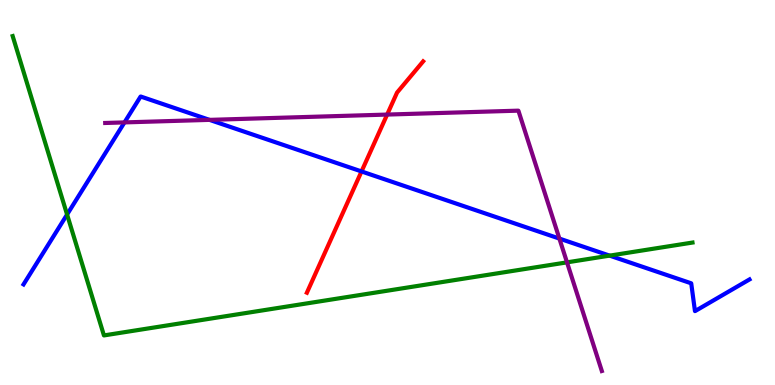[{'lines': ['blue', 'red'], 'intersections': [{'x': 4.66, 'y': 5.55}]}, {'lines': ['green', 'red'], 'intersections': []}, {'lines': ['purple', 'red'], 'intersections': [{'x': 5.0, 'y': 7.02}]}, {'lines': ['blue', 'green'], 'intersections': [{'x': 0.866, 'y': 4.43}, {'x': 7.87, 'y': 3.36}]}, {'lines': ['blue', 'purple'], 'intersections': [{'x': 1.61, 'y': 6.82}, {'x': 2.7, 'y': 6.89}, {'x': 7.22, 'y': 3.8}]}, {'lines': ['green', 'purple'], 'intersections': [{'x': 7.32, 'y': 3.19}]}]